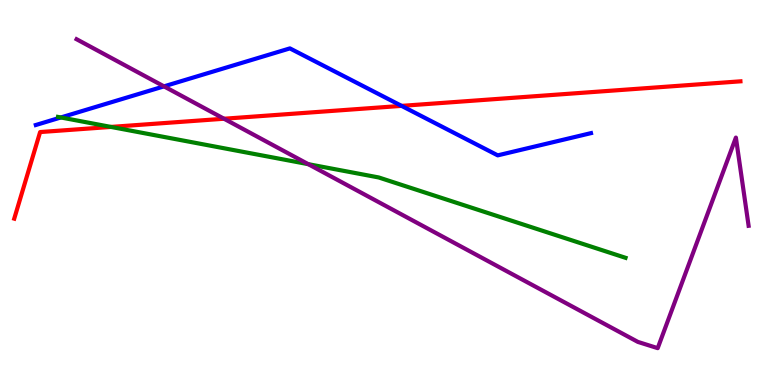[{'lines': ['blue', 'red'], 'intersections': [{'x': 5.18, 'y': 7.25}]}, {'lines': ['green', 'red'], 'intersections': [{'x': 1.43, 'y': 6.7}]}, {'lines': ['purple', 'red'], 'intersections': [{'x': 2.89, 'y': 6.92}]}, {'lines': ['blue', 'green'], 'intersections': [{'x': 0.785, 'y': 6.95}]}, {'lines': ['blue', 'purple'], 'intersections': [{'x': 2.12, 'y': 7.76}]}, {'lines': ['green', 'purple'], 'intersections': [{'x': 3.98, 'y': 5.74}]}]